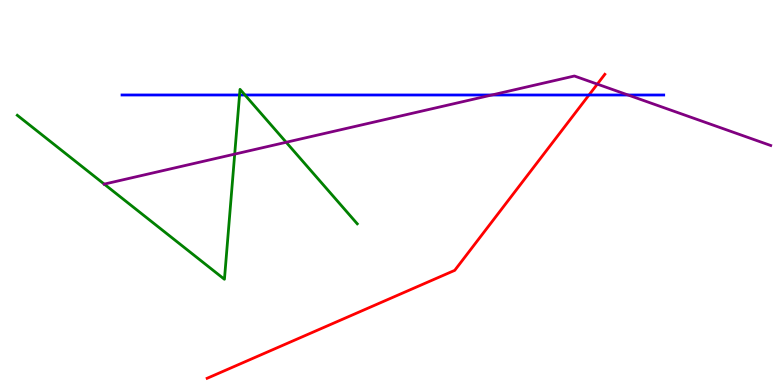[{'lines': ['blue', 'red'], 'intersections': [{'x': 7.6, 'y': 7.53}]}, {'lines': ['green', 'red'], 'intersections': []}, {'lines': ['purple', 'red'], 'intersections': [{'x': 7.71, 'y': 7.82}]}, {'lines': ['blue', 'green'], 'intersections': [{'x': 3.09, 'y': 7.53}, {'x': 3.16, 'y': 7.53}]}, {'lines': ['blue', 'purple'], 'intersections': [{'x': 6.35, 'y': 7.53}, {'x': 8.1, 'y': 7.53}]}, {'lines': ['green', 'purple'], 'intersections': [{'x': 1.34, 'y': 5.22}, {'x': 3.03, 'y': 6.0}, {'x': 3.69, 'y': 6.3}]}]